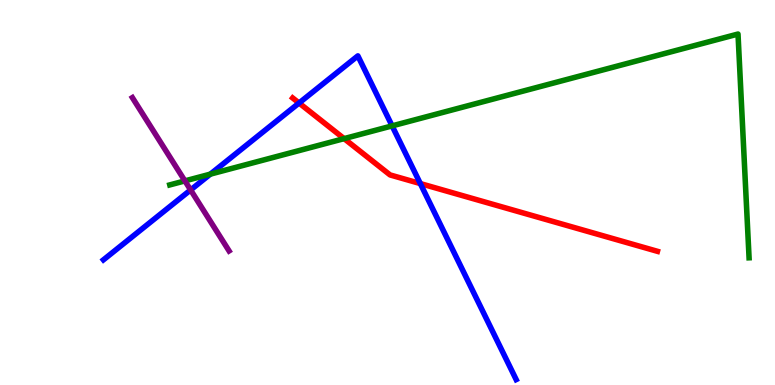[{'lines': ['blue', 'red'], 'intersections': [{'x': 3.86, 'y': 7.32}, {'x': 5.42, 'y': 5.23}]}, {'lines': ['green', 'red'], 'intersections': [{'x': 4.44, 'y': 6.4}]}, {'lines': ['purple', 'red'], 'intersections': []}, {'lines': ['blue', 'green'], 'intersections': [{'x': 2.71, 'y': 5.48}, {'x': 5.06, 'y': 6.73}]}, {'lines': ['blue', 'purple'], 'intersections': [{'x': 2.46, 'y': 5.07}]}, {'lines': ['green', 'purple'], 'intersections': [{'x': 2.39, 'y': 5.3}]}]